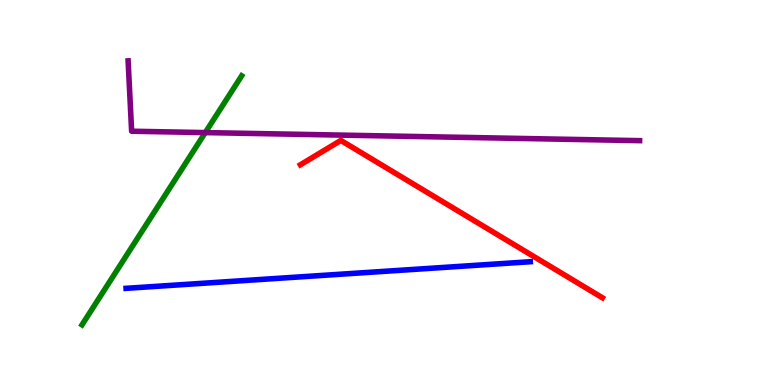[{'lines': ['blue', 'red'], 'intersections': []}, {'lines': ['green', 'red'], 'intersections': []}, {'lines': ['purple', 'red'], 'intersections': []}, {'lines': ['blue', 'green'], 'intersections': []}, {'lines': ['blue', 'purple'], 'intersections': []}, {'lines': ['green', 'purple'], 'intersections': [{'x': 2.65, 'y': 6.56}]}]